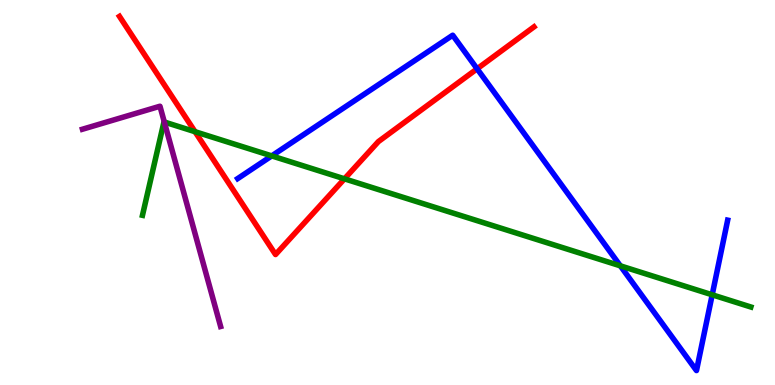[{'lines': ['blue', 'red'], 'intersections': [{'x': 6.16, 'y': 8.21}]}, {'lines': ['green', 'red'], 'intersections': [{'x': 2.52, 'y': 6.58}, {'x': 4.44, 'y': 5.36}]}, {'lines': ['purple', 'red'], 'intersections': []}, {'lines': ['blue', 'green'], 'intersections': [{'x': 3.51, 'y': 5.95}, {'x': 8.0, 'y': 3.1}, {'x': 9.19, 'y': 2.34}]}, {'lines': ['blue', 'purple'], 'intersections': []}, {'lines': ['green', 'purple'], 'intersections': [{'x': 2.12, 'y': 6.83}]}]